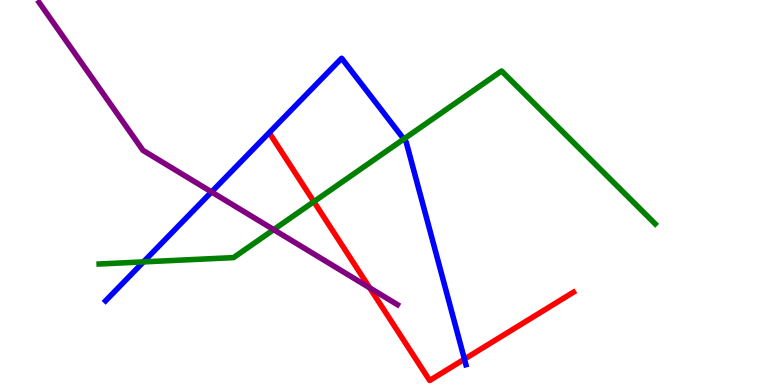[{'lines': ['blue', 'red'], 'intersections': [{'x': 5.99, 'y': 0.672}]}, {'lines': ['green', 'red'], 'intersections': [{'x': 4.05, 'y': 4.76}]}, {'lines': ['purple', 'red'], 'intersections': [{'x': 4.77, 'y': 2.52}]}, {'lines': ['blue', 'green'], 'intersections': [{'x': 1.85, 'y': 3.2}, {'x': 5.21, 'y': 6.39}]}, {'lines': ['blue', 'purple'], 'intersections': [{'x': 2.73, 'y': 5.01}]}, {'lines': ['green', 'purple'], 'intersections': [{'x': 3.53, 'y': 4.04}]}]